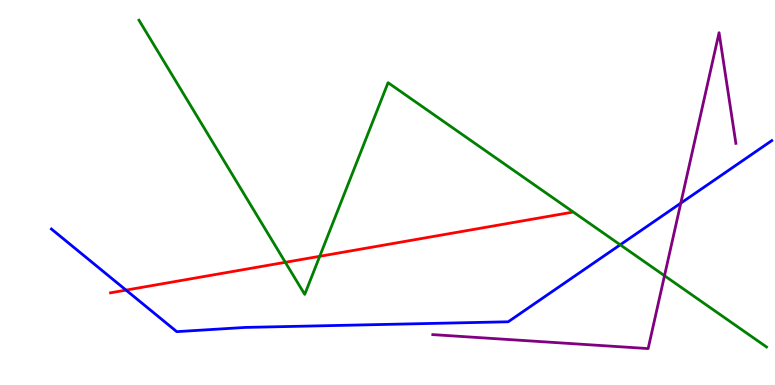[{'lines': ['blue', 'red'], 'intersections': [{'x': 1.63, 'y': 2.46}]}, {'lines': ['green', 'red'], 'intersections': [{'x': 3.68, 'y': 3.19}, {'x': 4.13, 'y': 3.34}]}, {'lines': ['purple', 'red'], 'intersections': []}, {'lines': ['blue', 'green'], 'intersections': [{'x': 8.0, 'y': 3.64}]}, {'lines': ['blue', 'purple'], 'intersections': [{'x': 8.78, 'y': 4.72}]}, {'lines': ['green', 'purple'], 'intersections': [{'x': 8.57, 'y': 2.84}]}]